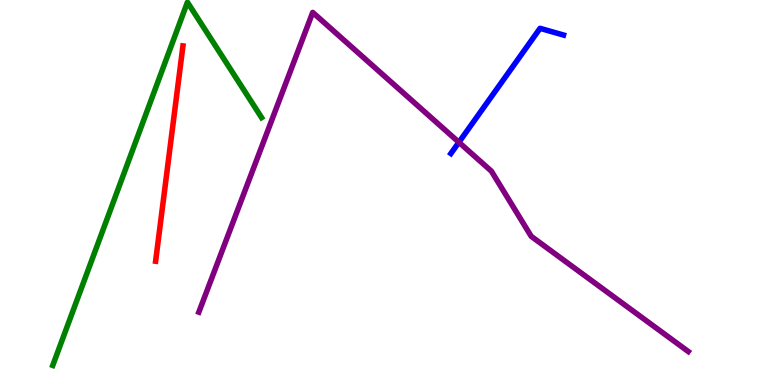[{'lines': ['blue', 'red'], 'intersections': []}, {'lines': ['green', 'red'], 'intersections': []}, {'lines': ['purple', 'red'], 'intersections': []}, {'lines': ['blue', 'green'], 'intersections': []}, {'lines': ['blue', 'purple'], 'intersections': [{'x': 5.92, 'y': 6.3}]}, {'lines': ['green', 'purple'], 'intersections': []}]